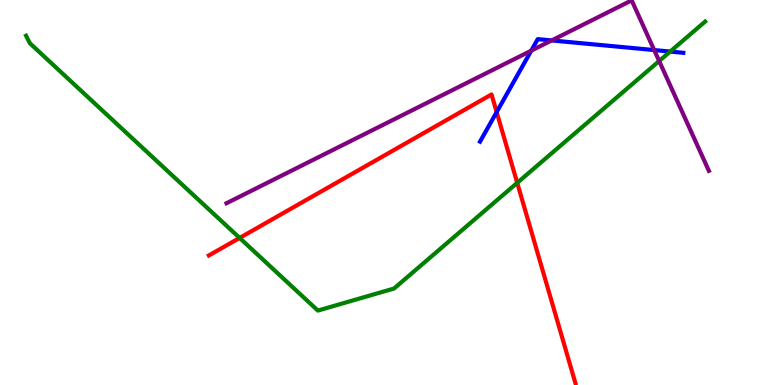[{'lines': ['blue', 'red'], 'intersections': [{'x': 6.41, 'y': 7.09}]}, {'lines': ['green', 'red'], 'intersections': [{'x': 3.09, 'y': 3.82}, {'x': 6.67, 'y': 5.25}]}, {'lines': ['purple', 'red'], 'intersections': []}, {'lines': ['blue', 'green'], 'intersections': [{'x': 8.65, 'y': 8.66}]}, {'lines': ['blue', 'purple'], 'intersections': [{'x': 6.85, 'y': 8.68}, {'x': 7.12, 'y': 8.95}, {'x': 8.44, 'y': 8.7}]}, {'lines': ['green', 'purple'], 'intersections': [{'x': 8.51, 'y': 8.41}]}]